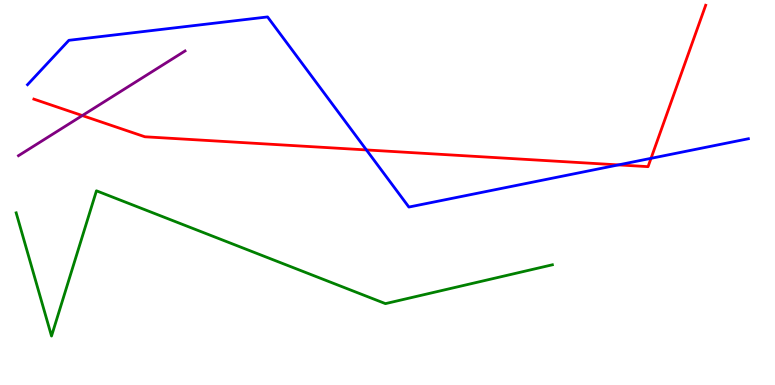[{'lines': ['blue', 'red'], 'intersections': [{'x': 4.73, 'y': 6.11}, {'x': 7.98, 'y': 5.72}, {'x': 8.4, 'y': 5.89}]}, {'lines': ['green', 'red'], 'intersections': []}, {'lines': ['purple', 'red'], 'intersections': [{'x': 1.06, 'y': 7.0}]}, {'lines': ['blue', 'green'], 'intersections': []}, {'lines': ['blue', 'purple'], 'intersections': []}, {'lines': ['green', 'purple'], 'intersections': []}]